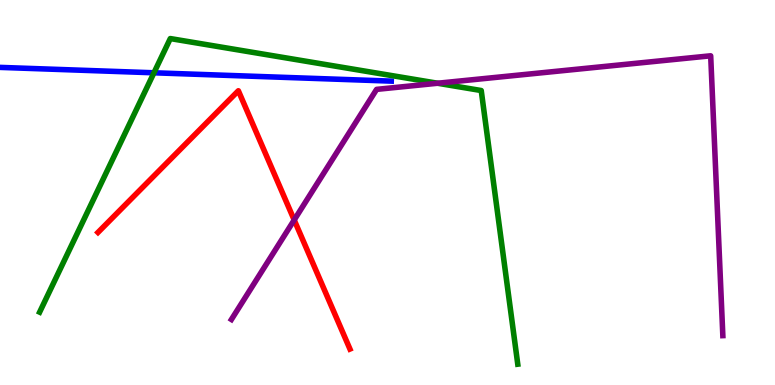[{'lines': ['blue', 'red'], 'intersections': []}, {'lines': ['green', 'red'], 'intersections': []}, {'lines': ['purple', 'red'], 'intersections': [{'x': 3.8, 'y': 4.29}]}, {'lines': ['blue', 'green'], 'intersections': [{'x': 1.99, 'y': 8.11}]}, {'lines': ['blue', 'purple'], 'intersections': []}, {'lines': ['green', 'purple'], 'intersections': [{'x': 5.65, 'y': 7.84}]}]